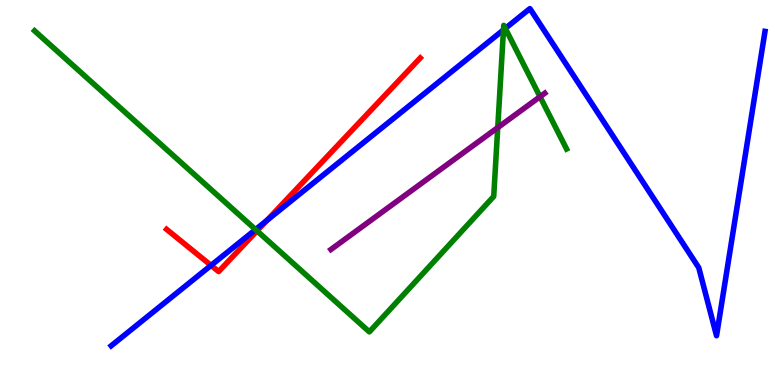[{'lines': ['blue', 'red'], 'intersections': [{'x': 2.72, 'y': 3.11}, {'x': 3.44, 'y': 4.28}]}, {'lines': ['green', 'red'], 'intersections': [{'x': 3.32, 'y': 4.0}]}, {'lines': ['purple', 'red'], 'intersections': []}, {'lines': ['blue', 'green'], 'intersections': [{'x': 3.3, 'y': 4.04}, {'x': 6.5, 'y': 9.22}, {'x': 6.52, 'y': 9.26}]}, {'lines': ['blue', 'purple'], 'intersections': []}, {'lines': ['green', 'purple'], 'intersections': [{'x': 6.42, 'y': 6.69}, {'x': 6.97, 'y': 7.49}]}]